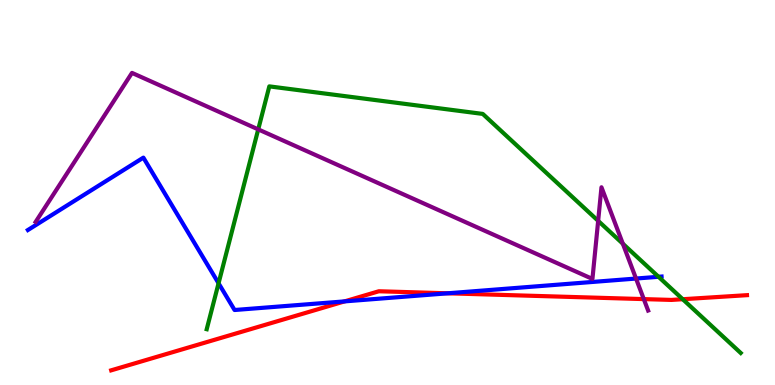[{'lines': ['blue', 'red'], 'intersections': [{'x': 4.45, 'y': 2.17}, {'x': 5.78, 'y': 2.38}]}, {'lines': ['green', 'red'], 'intersections': [{'x': 8.81, 'y': 2.23}]}, {'lines': ['purple', 'red'], 'intersections': [{'x': 8.31, 'y': 2.23}]}, {'lines': ['blue', 'green'], 'intersections': [{'x': 2.82, 'y': 2.64}, {'x': 8.5, 'y': 2.81}]}, {'lines': ['blue', 'purple'], 'intersections': [{'x': 8.21, 'y': 2.77}]}, {'lines': ['green', 'purple'], 'intersections': [{'x': 3.33, 'y': 6.64}, {'x': 7.72, 'y': 4.26}, {'x': 8.04, 'y': 3.67}]}]